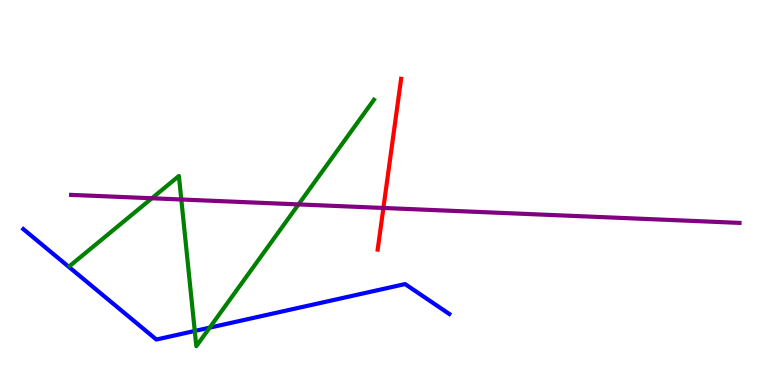[{'lines': ['blue', 'red'], 'intersections': []}, {'lines': ['green', 'red'], 'intersections': []}, {'lines': ['purple', 'red'], 'intersections': [{'x': 4.95, 'y': 4.6}]}, {'lines': ['blue', 'green'], 'intersections': [{'x': 2.51, 'y': 1.4}, {'x': 2.71, 'y': 1.49}]}, {'lines': ['blue', 'purple'], 'intersections': []}, {'lines': ['green', 'purple'], 'intersections': [{'x': 1.96, 'y': 4.85}, {'x': 2.34, 'y': 4.82}, {'x': 3.85, 'y': 4.69}]}]